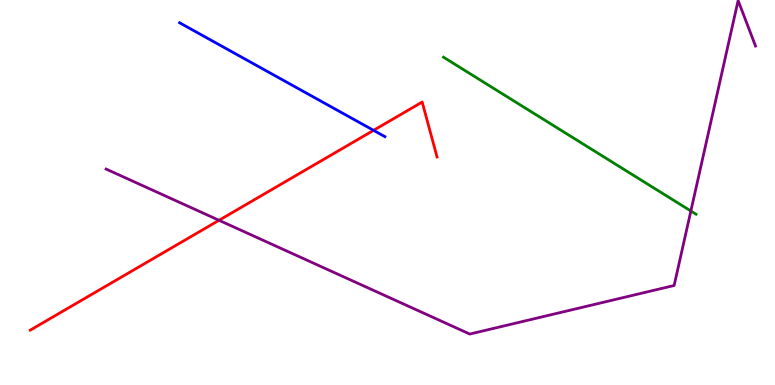[{'lines': ['blue', 'red'], 'intersections': [{'x': 4.82, 'y': 6.61}]}, {'lines': ['green', 'red'], 'intersections': []}, {'lines': ['purple', 'red'], 'intersections': [{'x': 2.83, 'y': 4.28}]}, {'lines': ['blue', 'green'], 'intersections': []}, {'lines': ['blue', 'purple'], 'intersections': []}, {'lines': ['green', 'purple'], 'intersections': [{'x': 8.91, 'y': 4.52}]}]